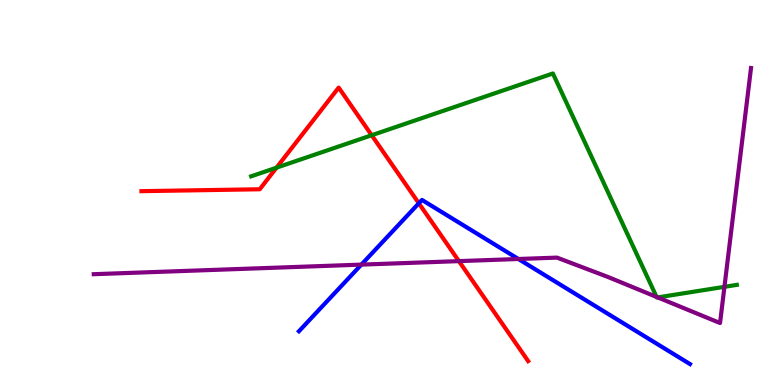[{'lines': ['blue', 'red'], 'intersections': [{'x': 5.4, 'y': 4.72}]}, {'lines': ['green', 'red'], 'intersections': [{'x': 3.57, 'y': 5.64}, {'x': 4.8, 'y': 6.49}]}, {'lines': ['purple', 'red'], 'intersections': [{'x': 5.92, 'y': 3.22}]}, {'lines': ['blue', 'green'], 'intersections': []}, {'lines': ['blue', 'purple'], 'intersections': [{'x': 4.66, 'y': 3.13}, {'x': 6.69, 'y': 3.27}]}, {'lines': ['green', 'purple'], 'intersections': [{'x': 8.47, 'y': 2.29}, {'x': 8.49, 'y': 2.27}, {'x': 9.35, 'y': 2.55}]}]